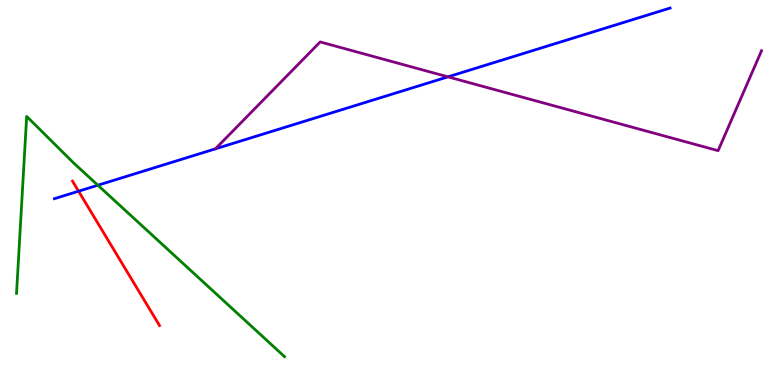[{'lines': ['blue', 'red'], 'intersections': [{'x': 1.01, 'y': 5.03}]}, {'lines': ['green', 'red'], 'intersections': []}, {'lines': ['purple', 'red'], 'intersections': []}, {'lines': ['blue', 'green'], 'intersections': [{'x': 1.26, 'y': 5.19}]}, {'lines': ['blue', 'purple'], 'intersections': [{'x': 5.78, 'y': 8.0}]}, {'lines': ['green', 'purple'], 'intersections': []}]